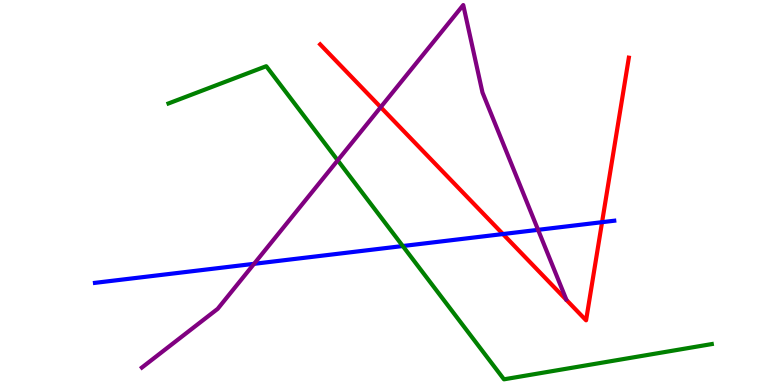[{'lines': ['blue', 'red'], 'intersections': [{'x': 6.49, 'y': 3.92}, {'x': 7.77, 'y': 4.23}]}, {'lines': ['green', 'red'], 'intersections': []}, {'lines': ['purple', 'red'], 'intersections': [{'x': 4.91, 'y': 7.22}]}, {'lines': ['blue', 'green'], 'intersections': [{'x': 5.2, 'y': 3.61}]}, {'lines': ['blue', 'purple'], 'intersections': [{'x': 3.28, 'y': 3.15}, {'x': 6.94, 'y': 4.03}]}, {'lines': ['green', 'purple'], 'intersections': [{'x': 4.36, 'y': 5.84}]}]